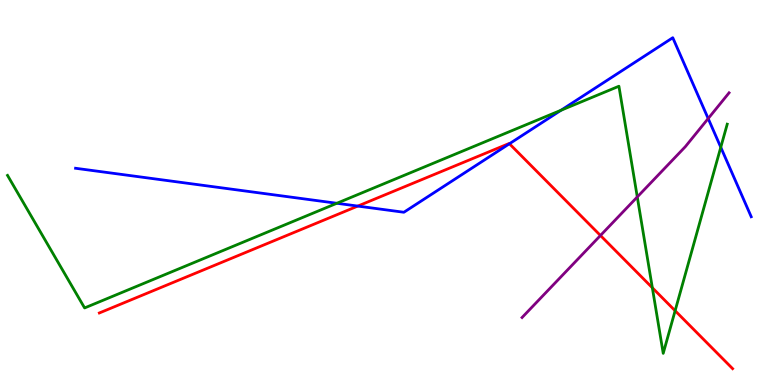[{'lines': ['blue', 'red'], 'intersections': [{'x': 4.62, 'y': 4.65}, {'x': 6.57, 'y': 6.27}]}, {'lines': ['green', 'red'], 'intersections': [{'x': 8.42, 'y': 2.53}, {'x': 8.71, 'y': 1.93}]}, {'lines': ['purple', 'red'], 'intersections': [{'x': 7.75, 'y': 3.88}]}, {'lines': ['blue', 'green'], 'intersections': [{'x': 4.35, 'y': 4.72}, {'x': 7.24, 'y': 7.14}, {'x': 9.3, 'y': 6.17}]}, {'lines': ['blue', 'purple'], 'intersections': [{'x': 9.14, 'y': 6.92}]}, {'lines': ['green', 'purple'], 'intersections': [{'x': 8.22, 'y': 4.88}]}]